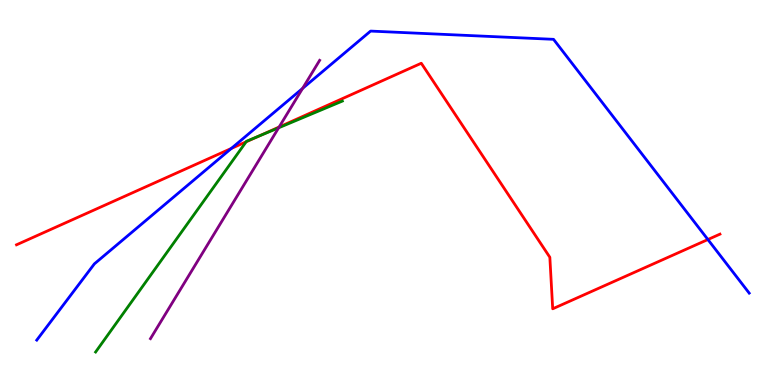[{'lines': ['blue', 'red'], 'intersections': [{'x': 2.98, 'y': 6.14}, {'x': 9.13, 'y': 3.78}]}, {'lines': ['green', 'red'], 'intersections': [{'x': 3.18, 'y': 6.32}, {'x': 3.34, 'y': 6.47}]}, {'lines': ['purple', 'red'], 'intersections': [{'x': 3.6, 'y': 6.7}]}, {'lines': ['blue', 'green'], 'intersections': []}, {'lines': ['blue', 'purple'], 'intersections': [{'x': 3.9, 'y': 7.7}]}, {'lines': ['green', 'purple'], 'intersections': [{'x': 3.6, 'y': 6.68}]}]